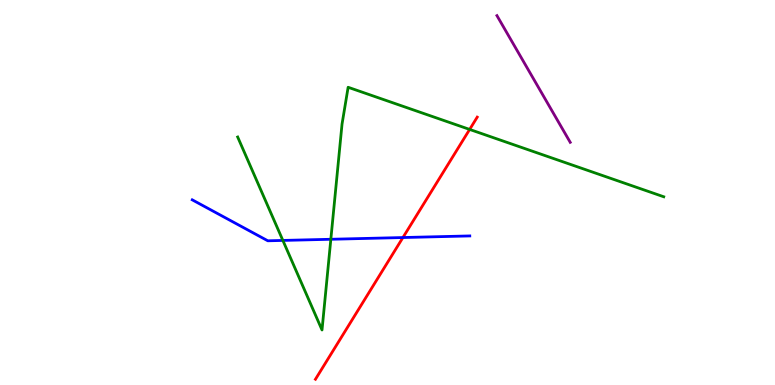[{'lines': ['blue', 'red'], 'intersections': [{'x': 5.2, 'y': 3.83}]}, {'lines': ['green', 'red'], 'intersections': [{'x': 6.06, 'y': 6.64}]}, {'lines': ['purple', 'red'], 'intersections': []}, {'lines': ['blue', 'green'], 'intersections': [{'x': 3.65, 'y': 3.76}, {'x': 4.27, 'y': 3.79}]}, {'lines': ['blue', 'purple'], 'intersections': []}, {'lines': ['green', 'purple'], 'intersections': []}]